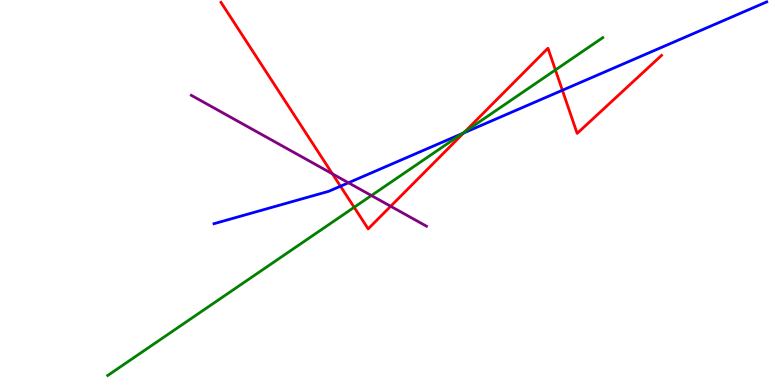[{'lines': ['blue', 'red'], 'intersections': [{'x': 4.39, 'y': 5.16}, {'x': 5.98, 'y': 6.55}, {'x': 7.26, 'y': 7.66}]}, {'lines': ['green', 'red'], 'intersections': [{'x': 4.57, 'y': 4.62}, {'x': 6.0, 'y': 6.58}, {'x': 7.17, 'y': 8.18}]}, {'lines': ['purple', 'red'], 'intersections': [{'x': 4.29, 'y': 5.48}, {'x': 5.04, 'y': 4.64}]}, {'lines': ['blue', 'green'], 'intersections': [{'x': 5.96, 'y': 6.53}]}, {'lines': ['blue', 'purple'], 'intersections': [{'x': 4.5, 'y': 5.25}]}, {'lines': ['green', 'purple'], 'intersections': [{'x': 4.79, 'y': 4.92}]}]